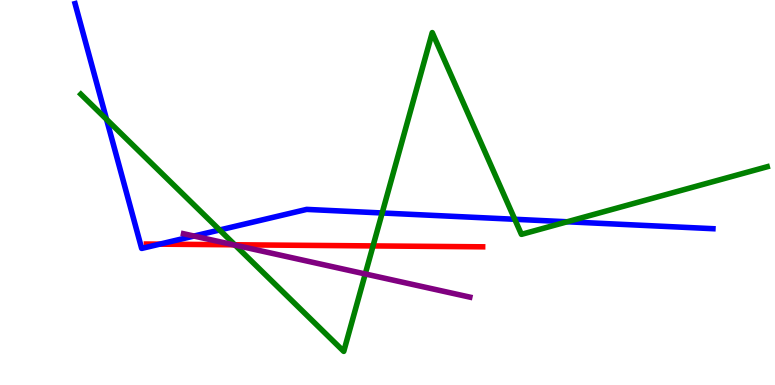[{'lines': ['blue', 'red'], 'intersections': [{'x': 2.06, 'y': 3.66}]}, {'lines': ['green', 'red'], 'intersections': [{'x': 3.03, 'y': 3.64}, {'x': 4.81, 'y': 3.61}]}, {'lines': ['purple', 'red'], 'intersections': [{'x': 3.01, 'y': 3.64}]}, {'lines': ['blue', 'green'], 'intersections': [{'x': 1.37, 'y': 6.9}, {'x': 2.83, 'y': 4.03}, {'x': 4.93, 'y': 4.47}, {'x': 6.64, 'y': 4.3}, {'x': 7.32, 'y': 4.24}]}, {'lines': ['blue', 'purple'], 'intersections': [{'x': 2.5, 'y': 3.87}]}, {'lines': ['green', 'purple'], 'intersections': [{'x': 3.03, 'y': 3.63}, {'x': 4.71, 'y': 2.88}]}]